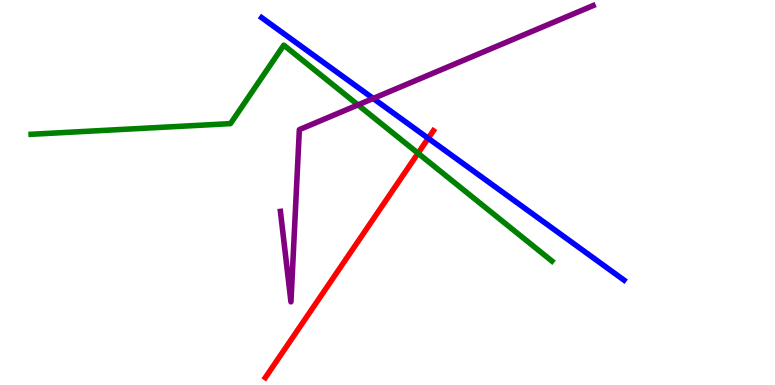[{'lines': ['blue', 'red'], 'intersections': [{'x': 5.53, 'y': 6.41}]}, {'lines': ['green', 'red'], 'intersections': [{'x': 5.39, 'y': 6.02}]}, {'lines': ['purple', 'red'], 'intersections': []}, {'lines': ['blue', 'green'], 'intersections': []}, {'lines': ['blue', 'purple'], 'intersections': [{'x': 4.82, 'y': 7.44}]}, {'lines': ['green', 'purple'], 'intersections': [{'x': 4.62, 'y': 7.28}]}]